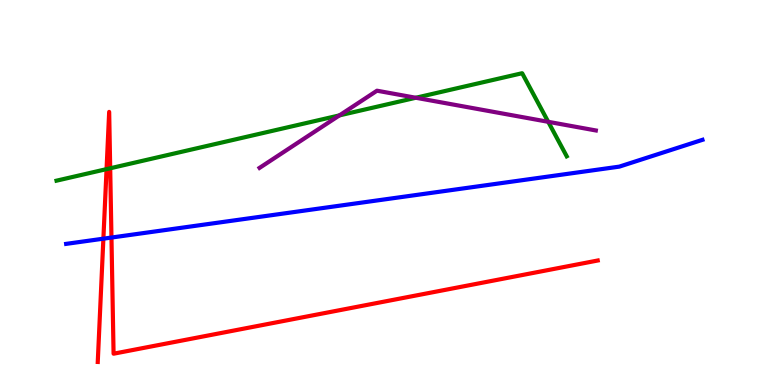[{'lines': ['blue', 'red'], 'intersections': [{'x': 1.33, 'y': 3.8}, {'x': 1.44, 'y': 3.83}]}, {'lines': ['green', 'red'], 'intersections': [{'x': 1.37, 'y': 5.61}, {'x': 1.42, 'y': 5.63}]}, {'lines': ['purple', 'red'], 'intersections': []}, {'lines': ['blue', 'green'], 'intersections': []}, {'lines': ['blue', 'purple'], 'intersections': []}, {'lines': ['green', 'purple'], 'intersections': [{'x': 4.38, 'y': 7.0}, {'x': 5.37, 'y': 7.46}, {'x': 7.07, 'y': 6.84}]}]